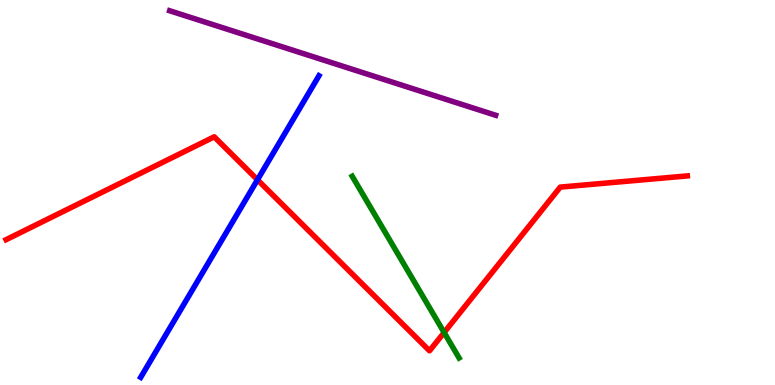[{'lines': ['blue', 'red'], 'intersections': [{'x': 3.32, 'y': 5.33}]}, {'lines': ['green', 'red'], 'intersections': [{'x': 5.73, 'y': 1.36}]}, {'lines': ['purple', 'red'], 'intersections': []}, {'lines': ['blue', 'green'], 'intersections': []}, {'lines': ['blue', 'purple'], 'intersections': []}, {'lines': ['green', 'purple'], 'intersections': []}]